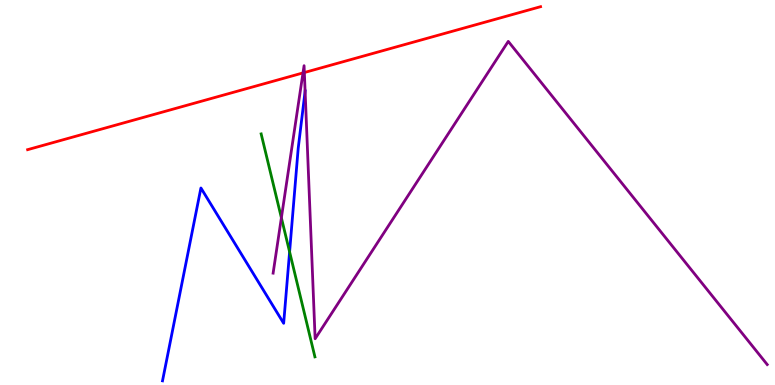[{'lines': ['blue', 'red'], 'intersections': []}, {'lines': ['green', 'red'], 'intersections': []}, {'lines': ['purple', 'red'], 'intersections': [{'x': 3.91, 'y': 8.11}, {'x': 3.93, 'y': 8.12}]}, {'lines': ['blue', 'green'], 'intersections': [{'x': 3.74, 'y': 3.46}]}, {'lines': ['blue', 'purple'], 'intersections': [{'x': 3.94, 'y': 7.63}]}, {'lines': ['green', 'purple'], 'intersections': [{'x': 3.63, 'y': 4.34}]}]